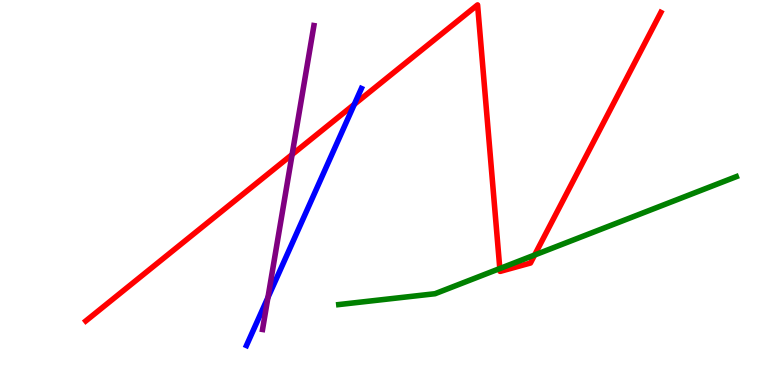[{'lines': ['blue', 'red'], 'intersections': [{'x': 4.57, 'y': 7.29}]}, {'lines': ['green', 'red'], 'intersections': [{'x': 6.45, 'y': 3.02}, {'x': 6.9, 'y': 3.38}]}, {'lines': ['purple', 'red'], 'intersections': [{'x': 3.77, 'y': 5.99}]}, {'lines': ['blue', 'green'], 'intersections': []}, {'lines': ['blue', 'purple'], 'intersections': [{'x': 3.46, 'y': 2.27}]}, {'lines': ['green', 'purple'], 'intersections': []}]